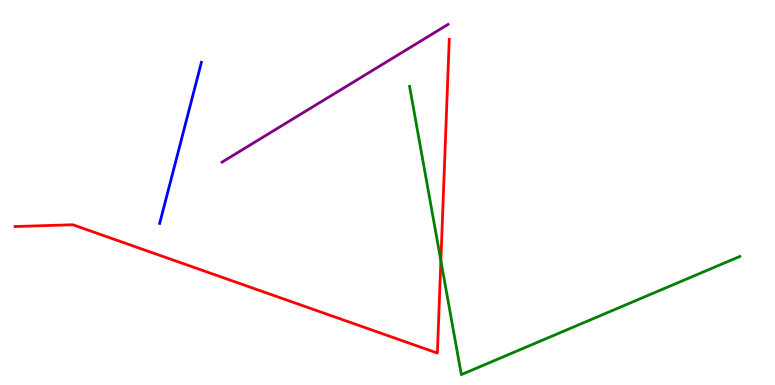[{'lines': ['blue', 'red'], 'intersections': []}, {'lines': ['green', 'red'], 'intersections': [{'x': 5.69, 'y': 3.23}]}, {'lines': ['purple', 'red'], 'intersections': []}, {'lines': ['blue', 'green'], 'intersections': []}, {'lines': ['blue', 'purple'], 'intersections': []}, {'lines': ['green', 'purple'], 'intersections': []}]